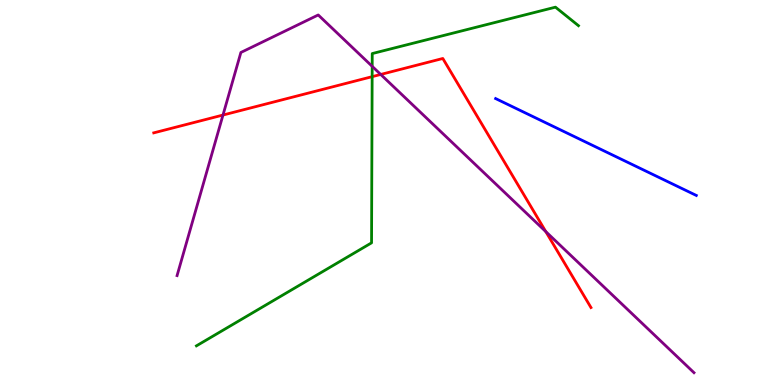[{'lines': ['blue', 'red'], 'intersections': []}, {'lines': ['green', 'red'], 'intersections': [{'x': 4.8, 'y': 8.01}]}, {'lines': ['purple', 'red'], 'intersections': [{'x': 2.88, 'y': 7.01}, {'x': 4.91, 'y': 8.07}, {'x': 7.04, 'y': 3.98}]}, {'lines': ['blue', 'green'], 'intersections': []}, {'lines': ['blue', 'purple'], 'intersections': []}, {'lines': ['green', 'purple'], 'intersections': [{'x': 4.8, 'y': 8.28}]}]